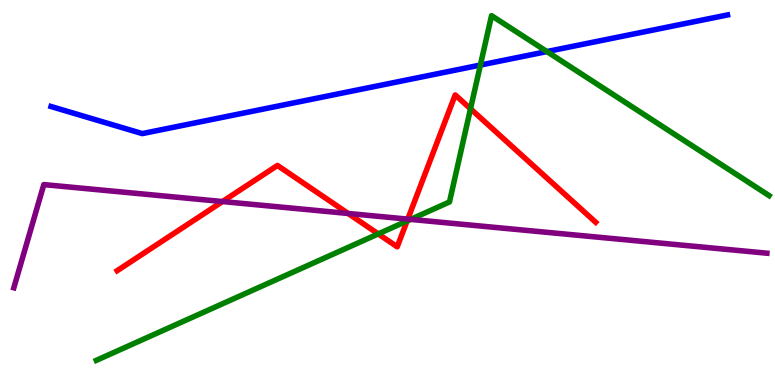[{'lines': ['blue', 'red'], 'intersections': []}, {'lines': ['green', 'red'], 'intersections': [{'x': 4.88, 'y': 3.92}, {'x': 5.25, 'y': 4.26}, {'x': 6.07, 'y': 7.17}]}, {'lines': ['purple', 'red'], 'intersections': [{'x': 2.87, 'y': 4.77}, {'x': 4.49, 'y': 4.46}, {'x': 5.26, 'y': 4.31}]}, {'lines': ['blue', 'green'], 'intersections': [{'x': 6.2, 'y': 8.31}, {'x': 7.06, 'y': 8.66}]}, {'lines': ['blue', 'purple'], 'intersections': []}, {'lines': ['green', 'purple'], 'intersections': [{'x': 5.3, 'y': 4.3}]}]